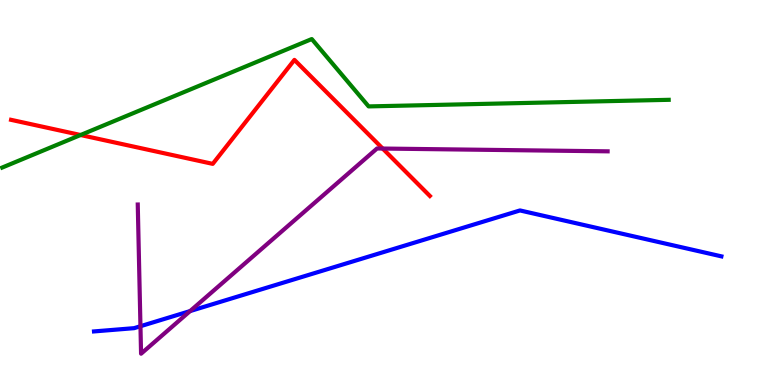[{'lines': ['blue', 'red'], 'intersections': []}, {'lines': ['green', 'red'], 'intersections': [{'x': 1.04, 'y': 6.49}]}, {'lines': ['purple', 'red'], 'intersections': [{'x': 4.94, 'y': 6.14}]}, {'lines': ['blue', 'green'], 'intersections': []}, {'lines': ['blue', 'purple'], 'intersections': [{'x': 1.81, 'y': 1.53}, {'x': 2.45, 'y': 1.92}]}, {'lines': ['green', 'purple'], 'intersections': []}]